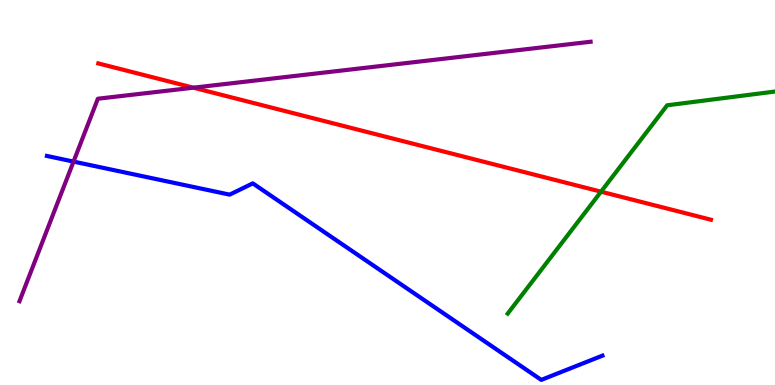[{'lines': ['blue', 'red'], 'intersections': []}, {'lines': ['green', 'red'], 'intersections': [{'x': 7.76, 'y': 5.02}]}, {'lines': ['purple', 'red'], 'intersections': [{'x': 2.5, 'y': 7.72}]}, {'lines': ['blue', 'green'], 'intersections': []}, {'lines': ['blue', 'purple'], 'intersections': [{'x': 0.949, 'y': 5.8}]}, {'lines': ['green', 'purple'], 'intersections': []}]